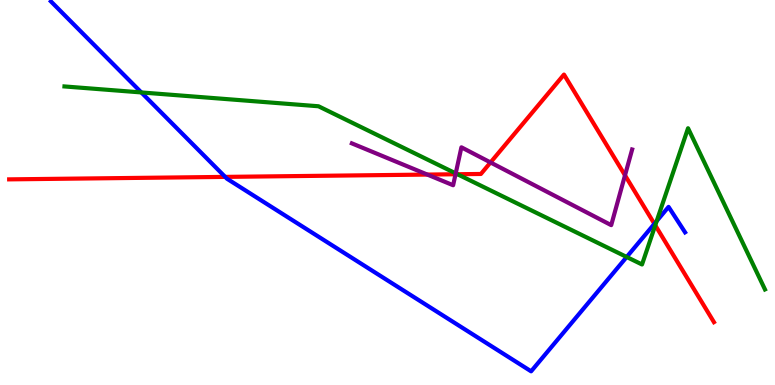[{'lines': ['blue', 'red'], 'intersections': [{'x': 2.91, 'y': 5.41}, {'x': 8.44, 'y': 4.19}]}, {'lines': ['green', 'red'], 'intersections': [{'x': 5.9, 'y': 5.47}, {'x': 8.46, 'y': 4.15}]}, {'lines': ['purple', 'red'], 'intersections': [{'x': 5.51, 'y': 5.47}, {'x': 5.88, 'y': 5.47}, {'x': 6.33, 'y': 5.78}, {'x': 8.06, 'y': 5.45}]}, {'lines': ['blue', 'green'], 'intersections': [{'x': 1.82, 'y': 7.6}, {'x': 8.09, 'y': 3.33}, {'x': 8.47, 'y': 4.26}]}, {'lines': ['blue', 'purple'], 'intersections': []}, {'lines': ['green', 'purple'], 'intersections': [{'x': 5.88, 'y': 5.5}]}]